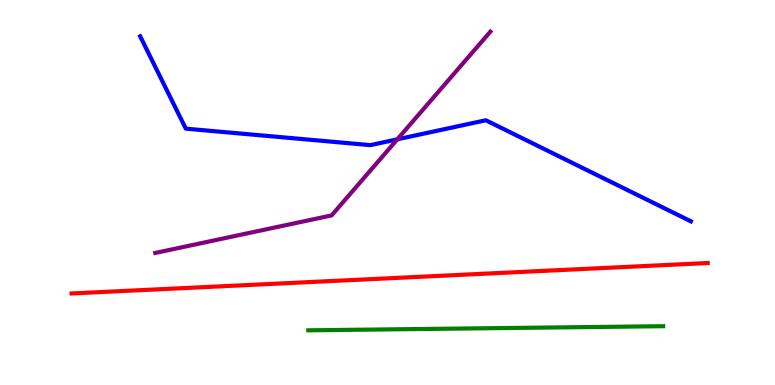[{'lines': ['blue', 'red'], 'intersections': []}, {'lines': ['green', 'red'], 'intersections': []}, {'lines': ['purple', 'red'], 'intersections': []}, {'lines': ['blue', 'green'], 'intersections': []}, {'lines': ['blue', 'purple'], 'intersections': [{'x': 5.13, 'y': 6.38}]}, {'lines': ['green', 'purple'], 'intersections': []}]